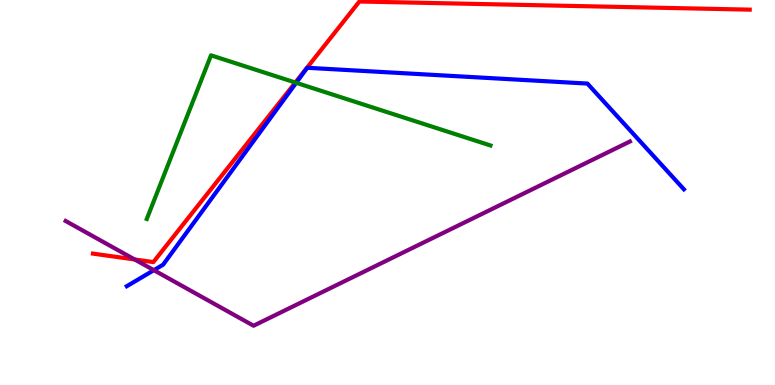[{'lines': ['blue', 'red'], 'intersections': []}, {'lines': ['green', 'red'], 'intersections': [{'x': 3.81, 'y': 7.86}]}, {'lines': ['purple', 'red'], 'intersections': [{'x': 1.74, 'y': 3.26}]}, {'lines': ['blue', 'green'], 'intersections': [{'x': 3.82, 'y': 7.85}]}, {'lines': ['blue', 'purple'], 'intersections': [{'x': 1.99, 'y': 2.98}]}, {'lines': ['green', 'purple'], 'intersections': []}]